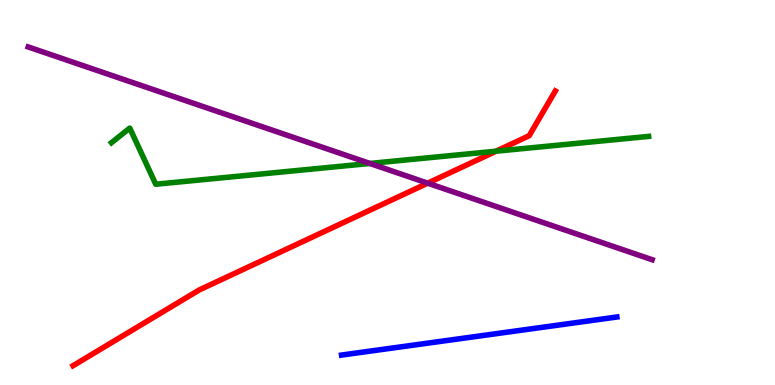[{'lines': ['blue', 'red'], 'intersections': []}, {'lines': ['green', 'red'], 'intersections': [{'x': 6.4, 'y': 6.07}]}, {'lines': ['purple', 'red'], 'intersections': [{'x': 5.52, 'y': 5.24}]}, {'lines': ['blue', 'green'], 'intersections': []}, {'lines': ['blue', 'purple'], 'intersections': []}, {'lines': ['green', 'purple'], 'intersections': [{'x': 4.77, 'y': 5.75}]}]